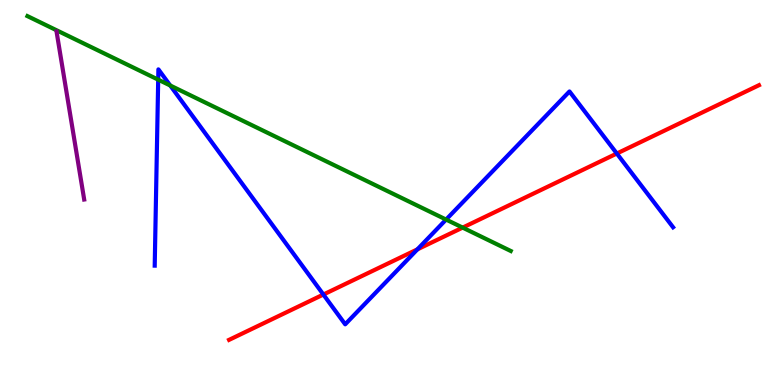[{'lines': ['blue', 'red'], 'intersections': [{'x': 4.17, 'y': 2.35}, {'x': 5.39, 'y': 3.52}, {'x': 7.96, 'y': 6.01}]}, {'lines': ['green', 'red'], 'intersections': [{'x': 5.97, 'y': 4.09}]}, {'lines': ['purple', 'red'], 'intersections': []}, {'lines': ['blue', 'green'], 'intersections': [{'x': 2.04, 'y': 7.93}, {'x': 2.2, 'y': 7.78}, {'x': 5.76, 'y': 4.3}]}, {'lines': ['blue', 'purple'], 'intersections': []}, {'lines': ['green', 'purple'], 'intersections': []}]